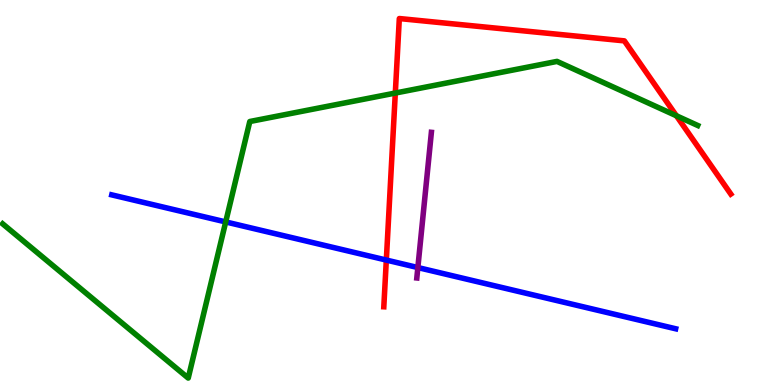[{'lines': ['blue', 'red'], 'intersections': [{'x': 4.98, 'y': 3.25}]}, {'lines': ['green', 'red'], 'intersections': [{'x': 5.1, 'y': 7.58}, {'x': 8.73, 'y': 6.99}]}, {'lines': ['purple', 'red'], 'intersections': []}, {'lines': ['blue', 'green'], 'intersections': [{'x': 2.91, 'y': 4.24}]}, {'lines': ['blue', 'purple'], 'intersections': [{'x': 5.39, 'y': 3.05}]}, {'lines': ['green', 'purple'], 'intersections': []}]